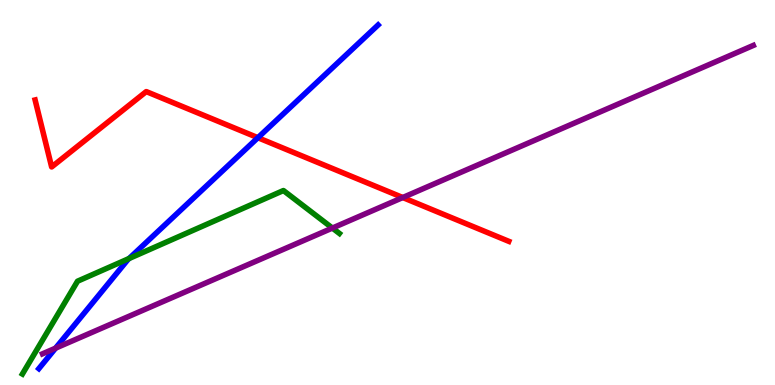[{'lines': ['blue', 'red'], 'intersections': [{'x': 3.33, 'y': 6.42}]}, {'lines': ['green', 'red'], 'intersections': []}, {'lines': ['purple', 'red'], 'intersections': [{'x': 5.2, 'y': 4.87}]}, {'lines': ['blue', 'green'], 'intersections': [{'x': 1.67, 'y': 3.29}]}, {'lines': ['blue', 'purple'], 'intersections': [{'x': 0.717, 'y': 0.957}]}, {'lines': ['green', 'purple'], 'intersections': [{'x': 4.29, 'y': 4.08}]}]